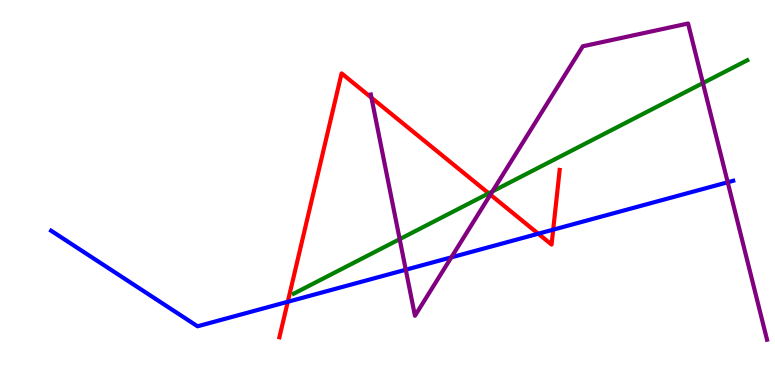[{'lines': ['blue', 'red'], 'intersections': [{'x': 3.71, 'y': 2.16}, {'x': 6.95, 'y': 3.93}, {'x': 7.14, 'y': 4.03}]}, {'lines': ['green', 'red'], 'intersections': [{'x': 6.31, 'y': 4.98}]}, {'lines': ['purple', 'red'], 'intersections': [{'x': 4.79, 'y': 7.46}, {'x': 6.33, 'y': 4.94}]}, {'lines': ['blue', 'green'], 'intersections': []}, {'lines': ['blue', 'purple'], 'intersections': [{'x': 5.24, 'y': 2.99}, {'x': 5.82, 'y': 3.32}, {'x': 9.39, 'y': 5.27}]}, {'lines': ['green', 'purple'], 'intersections': [{'x': 5.16, 'y': 3.79}, {'x': 6.35, 'y': 5.03}, {'x': 9.07, 'y': 7.84}]}]